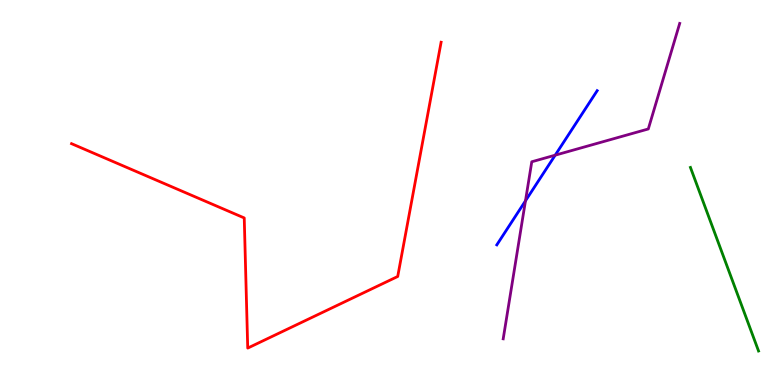[{'lines': ['blue', 'red'], 'intersections': []}, {'lines': ['green', 'red'], 'intersections': []}, {'lines': ['purple', 'red'], 'intersections': []}, {'lines': ['blue', 'green'], 'intersections': []}, {'lines': ['blue', 'purple'], 'intersections': [{'x': 6.78, 'y': 4.78}, {'x': 7.16, 'y': 5.97}]}, {'lines': ['green', 'purple'], 'intersections': []}]